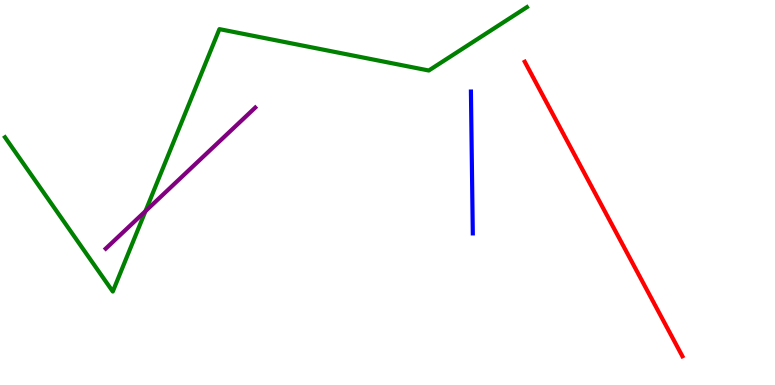[{'lines': ['blue', 'red'], 'intersections': []}, {'lines': ['green', 'red'], 'intersections': []}, {'lines': ['purple', 'red'], 'intersections': []}, {'lines': ['blue', 'green'], 'intersections': []}, {'lines': ['blue', 'purple'], 'intersections': []}, {'lines': ['green', 'purple'], 'intersections': [{'x': 1.88, 'y': 4.52}]}]